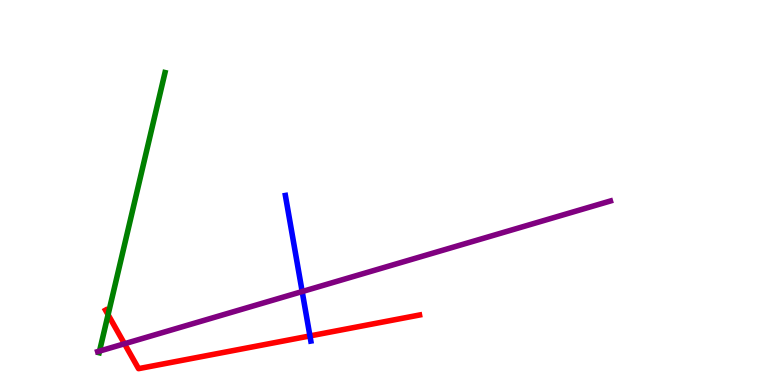[{'lines': ['blue', 'red'], 'intersections': [{'x': 4.0, 'y': 1.27}]}, {'lines': ['green', 'red'], 'intersections': [{'x': 1.39, 'y': 1.83}]}, {'lines': ['purple', 'red'], 'intersections': [{'x': 1.61, 'y': 1.07}]}, {'lines': ['blue', 'green'], 'intersections': []}, {'lines': ['blue', 'purple'], 'intersections': [{'x': 3.9, 'y': 2.43}]}, {'lines': ['green', 'purple'], 'intersections': [{'x': 1.28, 'y': 0.881}]}]